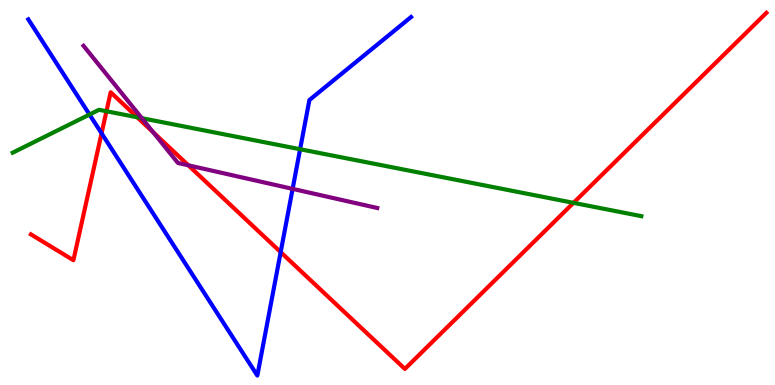[{'lines': ['blue', 'red'], 'intersections': [{'x': 1.31, 'y': 6.54}, {'x': 3.62, 'y': 3.45}]}, {'lines': ['green', 'red'], 'intersections': [{'x': 1.37, 'y': 7.11}, {'x': 1.77, 'y': 6.95}, {'x': 7.4, 'y': 4.73}]}, {'lines': ['purple', 'red'], 'intersections': [{'x': 1.98, 'y': 6.56}, {'x': 2.43, 'y': 5.71}]}, {'lines': ['blue', 'green'], 'intersections': [{'x': 1.15, 'y': 7.02}, {'x': 3.87, 'y': 6.12}]}, {'lines': ['blue', 'purple'], 'intersections': [{'x': 3.78, 'y': 5.09}]}, {'lines': ['green', 'purple'], 'intersections': [{'x': 1.83, 'y': 6.93}]}]